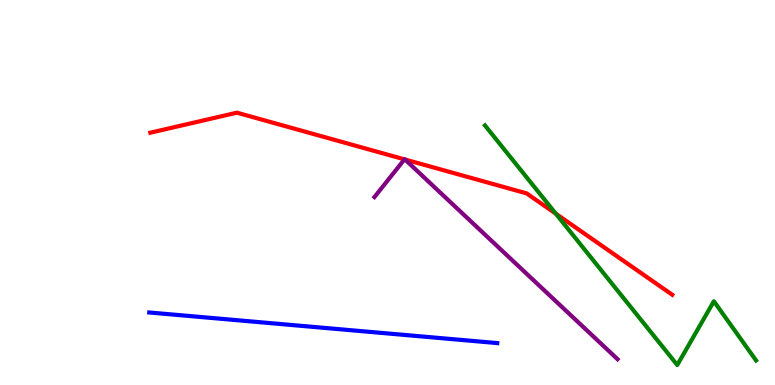[{'lines': ['blue', 'red'], 'intersections': []}, {'lines': ['green', 'red'], 'intersections': [{'x': 7.17, 'y': 4.45}]}, {'lines': ['purple', 'red'], 'intersections': [{'x': 5.22, 'y': 5.86}, {'x': 5.23, 'y': 5.86}]}, {'lines': ['blue', 'green'], 'intersections': []}, {'lines': ['blue', 'purple'], 'intersections': []}, {'lines': ['green', 'purple'], 'intersections': []}]